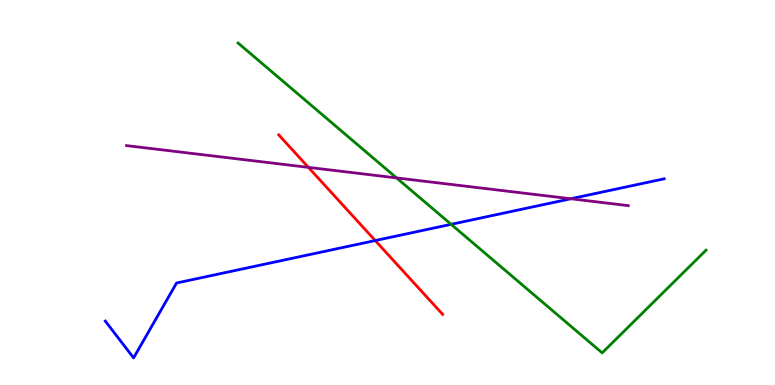[{'lines': ['blue', 'red'], 'intersections': [{'x': 4.84, 'y': 3.75}]}, {'lines': ['green', 'red'], 'intersections': []}, {'lines': ['purple', 'red'], 'intersections': [{'x': 3.98, 'y': 5.65}]}, {'lines': ['blue', 'green'], 'intersections': [{'x': 5.82, 'y': 4.17}]}, {'lines': ['blue', 'purple'], 'intersections': [{'x': 7.37, 'y': 4.84}]}, {'lines': ['green', 'purple'], 'intersections': [{'x': 5.12, 'y': 5.38}]}]